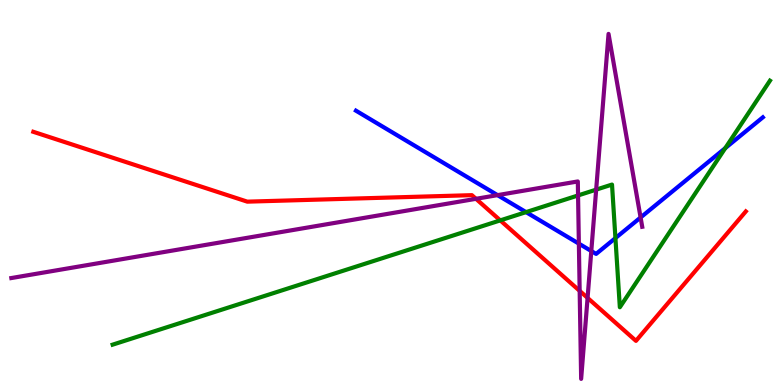[{'lines': ['blue', 'red'], 'intersections': []}, {'lines': ['green', 'red'], 'intersections': [{'x': 6.46, 'y': 4.28}]}, {'lines': ['purple', 'red'], 'intersections': [{'x': 6.14, 'y': 4.84}, {'x': 7.48, 'y': 2.44}, {'x': 7.58, 'y': 2.26}]}, {'lines': ['blue', 'green'], 'intersections': [{'x': 6.79, 'y': 4.49}, {'x': 7.94, 'y': 3.82}, {'x': 9.36, 'y': 6.15}]}, {'lines': ['blue', 'purple'], 'intersections': [{'x': 6.42, 'y': 4.93}, {'x': 7.47, 'y': 3.67}, {'x': 7.63, 'y': 3.48}, {'x': 8.27, 'y': 4.35}]}, {'lines': ['green', 'purple'], 'intersections': [{'x': 7.46, 'y': 4.92}, {'x': 7.69, 'y': 5.07}]}]